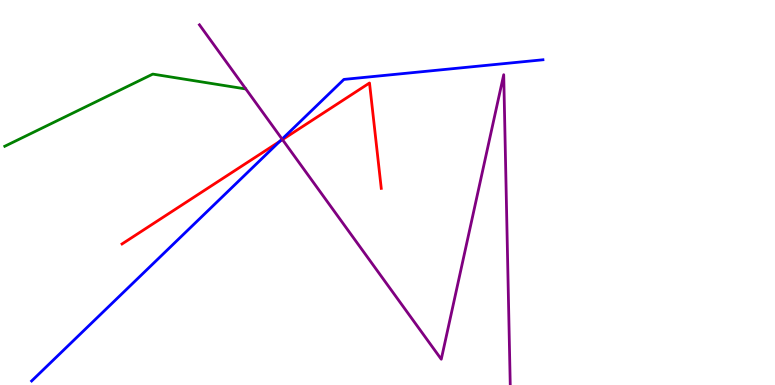[{'lines': ['blue', 'red'], 'intersections': [{'x': 3.61, 'y': 6.33}]}, {'lines': ['green', 'red'], 'intersections': []}, {'lines': ['purple', 'red'], 'intersections': [{'x': 3.64, 'y': 6.37}]}, {'lines': ['blue', 'green'], 'intersections': []}, {'lines': ['blue', 'purple'], 'intersections': [{'x': 3.64, 'y': 6.39}]}, {'lines': ['green', 'purple'], 'intersections': []}]